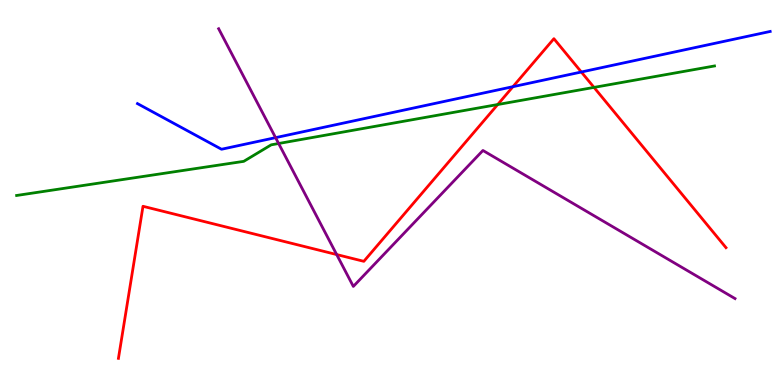[{'lines': ['blue', 'red'], 'intersections': [{'x': 6.62, 'y': 7.75}, {'x': 7.5, 'y': 8.13}]}, {'lines': ['green', 'red'], 'intersections': [{'x': 6.42, 'y': 7.28}, {'x': 7.66, 'y': 7.73}]}, {'lines': ['purple', 'red'], 'intersections': [{'x': 4.34, 'y': 3.39}]}, {'lines': ['blue', 'green'], 'intersections': []}, {'lines': ['blue', 'purple'], 'intersections': [{'x': 3.56, 'y': 6.42}]}, {'lines': ['green', 'purple'], 'intersections': [{'x': 3.6, 'y': 6.27}]}]